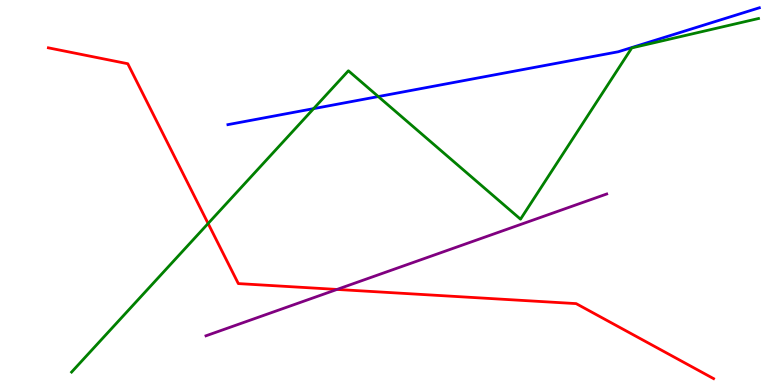[{'lines': ['blue', 'red'], 'intersections': []}, {'lines': ['green', 'red'], 'intersections': [{'x': 2.69, 'y': 4.2}]}, {'lines': ['purple', 'red'], 'intersections': [{'x': 4.35, 'y': 2.48}]}, {'lines': ['blue', 'green'], 'intersections': [{'x': 4.05, 'y': 7.18}, {'x': 4.88, 'y': 7.49}]}, {'lines': ['blue', 'purple'], 'intersections': []}, {'lines': ['green', 'purple'], 'intersections': []}]